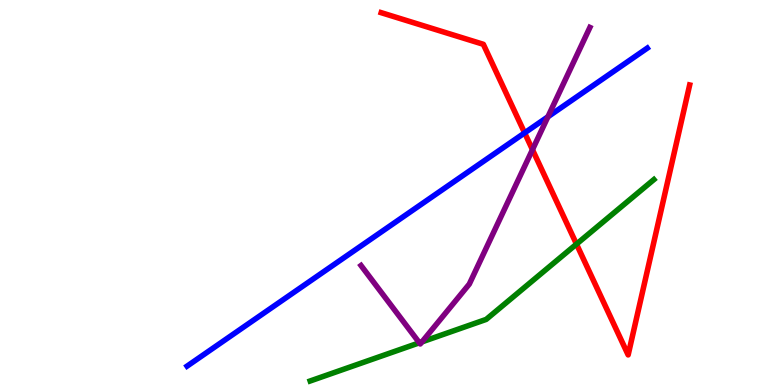[{'lines': ['blue', 'red'], 'intersections': [{'x': 6.77, 'y': 6.55}]}, {'lines': ['green', 'red'], 'intersections': [{'x': 7.44, 'y': 3.66}]}, {'lines': ['purple', 'red'], 'intersections': [{'x': 6.87, 'y': 6.11}]}, {'lines': ['blue', 'green'], 'intersections': []}, {'lines': ['blue', 'purple'], 'intersections': [{'x': 7.07, 'y': 6.97}]}, {'lines': ['green', 'purple'], 'intersections': [{'x': 5.41, 'y': 1.1}, {'x': 5.44, 'y': 1.12}]}]